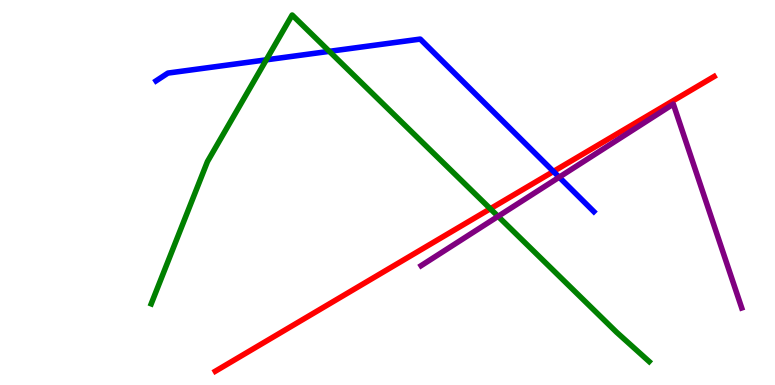[{'lines': ['blue', 'red'], 'intersections': [{'x': 7.14, 'y': 5.55}]}, {'lines': ['green', 'red'], 'intersections': [{'x': 6.33, 'y': 4.58}]}, {'lines': ['purple', 'red'], 'intersections': []}, {'lines': ['blue', 'green'], 'intersections': [{'x': 3.44, 'y': 8.45}, {'x': 4.25, 'y': 8.67}]}, {'lines': ['blue', 'purple'], 'intersections': [{'x': 7.22, 'y': 5.4}]}, {'lines': ['green', 'purple'], 'intersections': [{'x': 6.43, 'y': 4.38}]}]